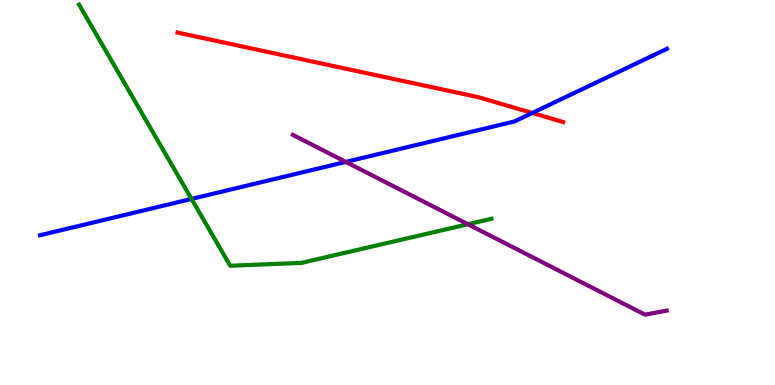[{'lines': ['blue', 'red'], 'intersections': [{'x': 6.87, 'y': 7.07}]}, {'lines': ['green', 'red'], 'intersections': []}, {'lines': ['purple', 'red'], 'intersections': []}, {'lines': ['blue', 'green'], 'intersections': [{'x': 2.47, 'y': 4.83}]}, {'lines': ['blue', 'purple'], 'intersections': [{'x': 4.46, 'y': 5.79}]}, {'lines': ['green', 'purple'], 'intersections': [{'x': 6.04, 'y': 4.18}]}]